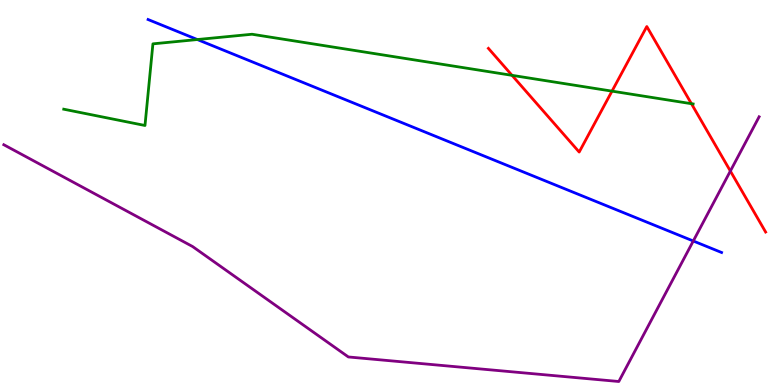[{'lines': ['blue', 'red'], 'intersections': []}, {'lines': ['green', 'red'], 'intersections': [{'x': 6.61, 'y': 8.04}, {'x': 7.9, 'y': 7.63}, {'x': 8.92, 'y': 7.31}]}, {'lines': ['purple', 'red'], 'intersections': [{'x': 9.42, 'y': 5.56}]}, {'lines': ['blue', 'green'], 'intersections': [{'x': 2.55, 'y': 8.97}]}, {'lines': ['blue', 'purple'], 'intersections': [{'x': 8.95, 'y': 3.74}]}, {'lines': ['green', 'purple'], 'intersections': []}]